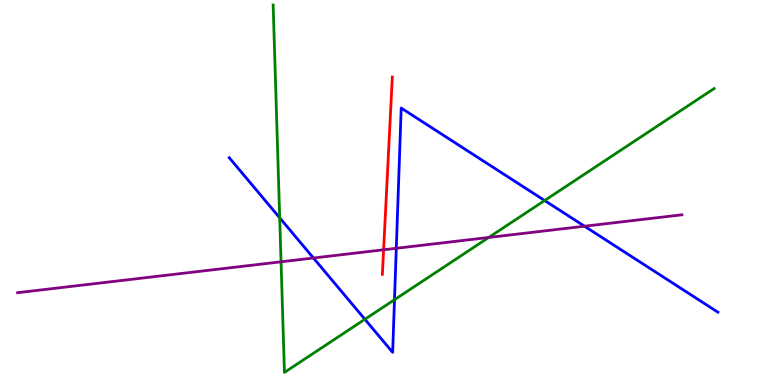[{'lines': ['blue', 'red'], 'intersections': []}, {'lines': ['green', 'red'], 'intersections': []}, {'lines': ['purple', 'red'], 'intersections': [{'x': 4.95, 'y': 3.51}]}, {'lines': ['blue', 'green'], 'intersections': [{'x': 3.61, 'y': 4.34}, {'x': 4.71, 'y': 1.71}, {'x': 5.09, 'y': 2.22}, {'x': 7.03, 'y': 4.79}]}, {'lines': ['blue', 'purple'], 'intersections': [{'x': 4.04, 'y': 3.3}, {'x': 5.11, 'y': 3.55}, {'x': 7.54, 'y': 4.12}]}, {'lines': ['green', 'purple'], 'intersections': [{'x': 3.63, 'y': 3.2}, {'x': 6.31, 'y': 3.83}]}]